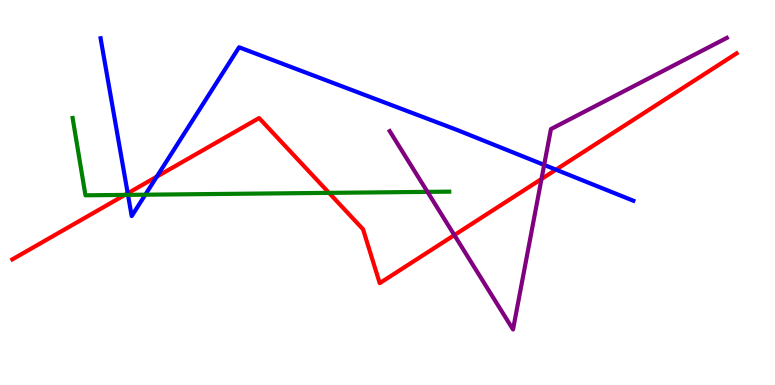[{'lines': ['blue', 'red'], 'intersections': [{'x': 1.65, 'y': 4.98}, {'x': 2.02, 'y': 5.41}, {'x': 7.17, 'y': 5.59}]}, {'lines': ['green', 'red'], 'intersections': [{'x': 1.61, 'y': 4.94}, {'x': 4.25, 'y': 4.99}]}, {'lines': ['purple', 'red'], 'intersections': [{'x': 5.86, 'y': 3.89}, {'x': 6.99, 'y': 5.35}]}, {'lines': ['blue', 'green'], 'intersections': [{'x': 1.65, 'y': 4.94}, {'x': 1.87, 'y': 4.94}]}, {'lines': ['blue', 'purple'], 'intersections': [{'x': 7.02, 'y': 5.72}]}, {'lines': ['green', 'purple'], 'intersections': [{'x': 5.52, 'y': 5.02}]}]